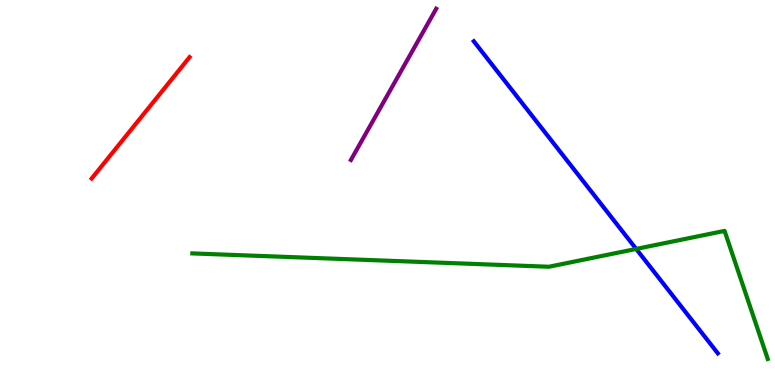[{'lines': ['blue', 'red'], 'intersections': []}, {'lines': ['green', 'red'], 'intersections': []}, {'lines': ['purple', 'red'], 'intersections': []}, {'lines': ['blue', 'green'], 'intersections': [{'x': 8.21, 'y': 3.53}]}, {'lines': ['blue', 'purple'], 'intersections': []}, {'lines': ['green', 'purple'], 'intersections': []}]